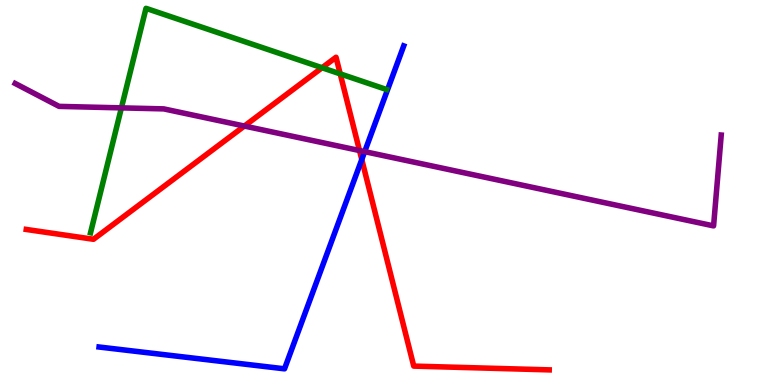[{'lines': ['blue', 'red'], 'intersections': [{'x': 4.67, 'y': 5.86}]}, {'lines': ['green', 'red'], 'intersections': [{'x': 4.16, 'y': 8.24}, {'x': 4.39, 'y': 8.08}]}, {'lines': ['purple', 'red'], 'intersections': [{'x': 3.15, 'y': 6.73}, {'x': 4.64, 'y': 6.09}]}, {'lines': ['blue', 'green'], 'intersections': []}, {'lines': ['blue', 'purple'], 'intersections': [{'x': 4.71, 'y': 6.06}]}, {'lines': ['green', 'purple'], 'intersections': [{'x': 1.57, 'y': 7.2}]}]